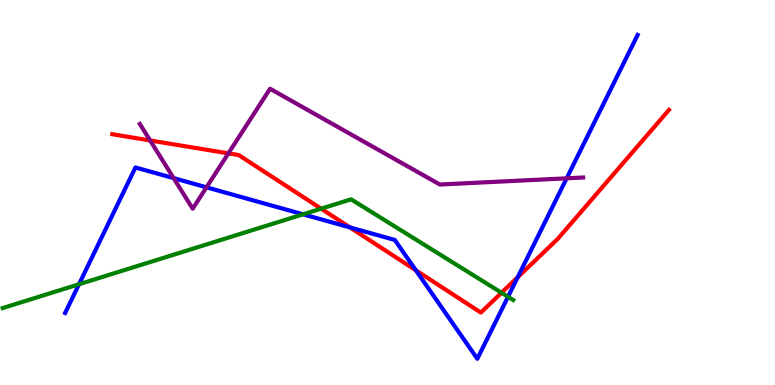[{'lines': ['blue', 'red'], 'intersections': [{'x': 4.52, 'y': 4.09}, {'x': 5.37, 'y': 2.98}, {'x': 6.68, 'y': 2.8}]}, {'lines': ['green', 'red'], 'intersections': [{'x': 4.14, 'y': 4.58}, {'x': 6.47, 'y': 2.4}]}, {'lines': ['purple', 'red'], 'intersections': [{'x': 1.94, 'y': 6.35}, {'x': 2.95, 'y': 6.02}]}, {'lines': ['blue', 'green'], 'intersections': [{'x': 1.02, 'y': 2.62}, {'x': 3.91, 'y': 4.43}, {'x': 6.56, 'y': 2.29}]}, {'lines': ['blue', 'purple'], 'intersections': [{'x': 2.24, 'y': 5.37}, {'x': 2.66, 'y': 5.13}, {'x': 7.31, 'y': 5.37}]}, {'lines': ['green', 'purple'], 'intersections': []}]